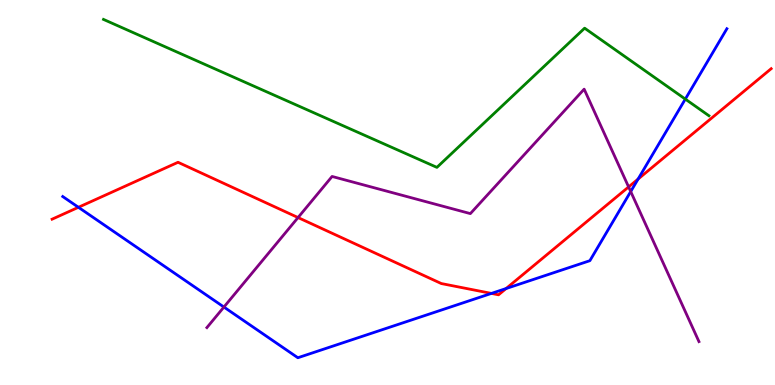[{'lines': ['blue', 'red'], 'intersections': [{'x': 1.01, 'y': 4.62}, {'x': 6.34, 'y': 2.38}, {'x': 6.53, 'y': 2.51}, {'x': 8.23, 'y': 5.35}]}, {'lines': ['green', 'red'], 'intersections': []}, {'lines': ['purple', 'red'], 'intersections': [{'x': 3.85, 'y': 4.35}, {'x': 8.11, 'y': 5.14}]}, {'lines': ['blue', 'green'], 'intersections': [{'x': 8.84, 'y': 7.43}]}, {'lines': ['blue', 'purple'], 'intersections': [{'x': 2.89, 'y': 2.02}, {'x': 8.14, 'y': 5.02}]}, {'lines': ['green', 'purple'], 'intersections': []}]